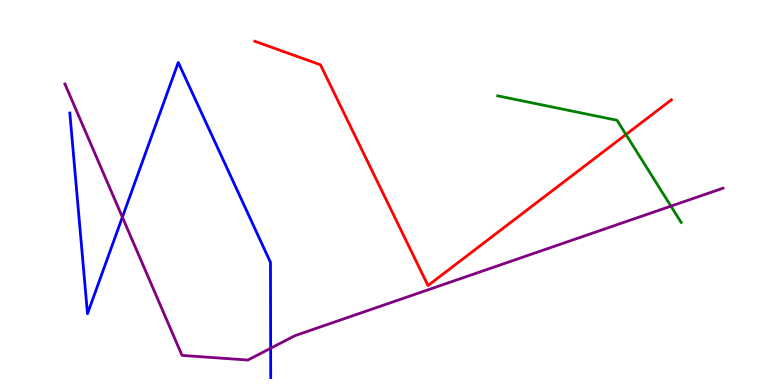[{'lines': ['blue', 'red'], 'intersections': []}, {'lines': ['green', 'red'], 'intersections': [{'x': 8.08, 'y': 6.51}]}, {'lines': ['purple', 'red'], 'intersections': []}, {'lines': ['blue', 'green'], 'intersections': []}, {'lines': ['blue', 'purple'], 'intersections': [{'x': 1.58, 'y': 4.36}, {'x': 3.49, 'y': 0.954}]}, {'lines': ['green', 'purple'], 'intersections': [{'x': 8.66, 'y': 4.65}]}]